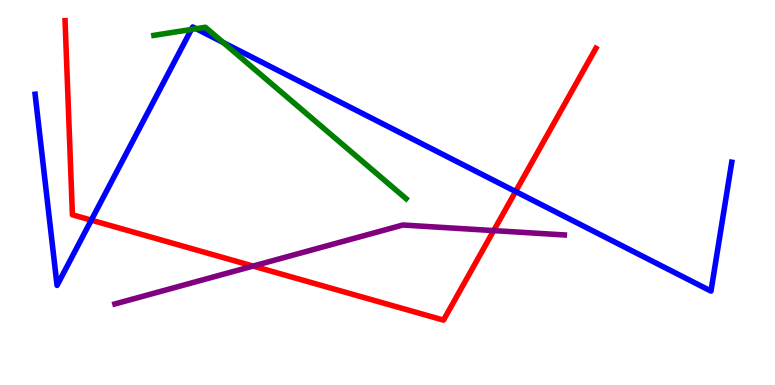[{'lines': ['blue', 'red'], 'intersections': [{'x': 1.18, 'y': 4.28}, {'x': 6.65, 'y': 5.03}]}, {'lines': ['green', 'red'], 'intersections': []}, {'lines': ['purple', 'red'], 'intersections': [{'x': 3.27, 'y': 3.09}, {'x': 6.37, 'y': 4.01}]}, {'lines': ['blue', 'green'], 'intersections': [{'x': 2.47, 'y': 9.23}, {'x': 2.53, 'y': 9.25}, {'x': 2.88, 'y': 8.9}]}, {'lines': ['blue', 'purple'], 'intersections': []}, {'lines': ['green', 'purple'], 'intersections': []}]